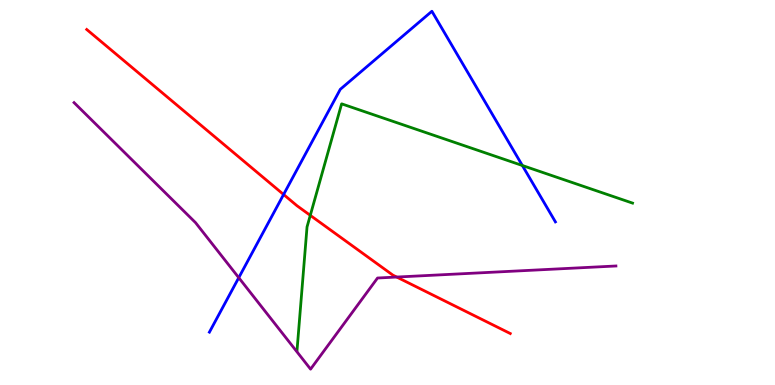[{'lines': ['blue', 'red'], 'intersections': [{'x': 3.66, 'y': 4.95}]}, {'lines': ['green', 'red'], 'intersections': [{'x': 4.0, 'y': 4.41}]}, {'lines': ['purple', 'red'], 'intersections': [{'x': 5.12, 'y': 2.8}]}, {'lines': ['blue', 'green'], 'intersections': [{'x': 6.74, 'y': 5.7}]}, {'lines': ['blue', 'purple'], 'intersections': [{'x': 3.08, 'y': 2.79}]}, {'lines': ['green', 'purple'], 'intersections': []}]